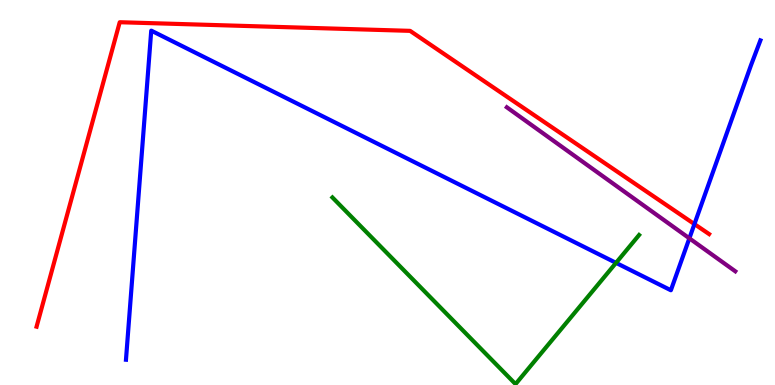[{'lines': ['blue', 'red'], 'intersections': [{'x': 8.96, 'y': 4.18}]}, {'lines': ['green', 'red'], 'intersections': []}, {'lines': ['purple', 'red'], 'intersections': []}, {'lines': ['blue', 'green'], 'intersections': [{'x': 7.95, 'y': 3.17}]}, {'lines': ['blue', 'purple'], 'intersections': [{'x': 8.9, 'y': 3.81}]}, {'lines': ['green', 'purple'], 'intersections': []}]